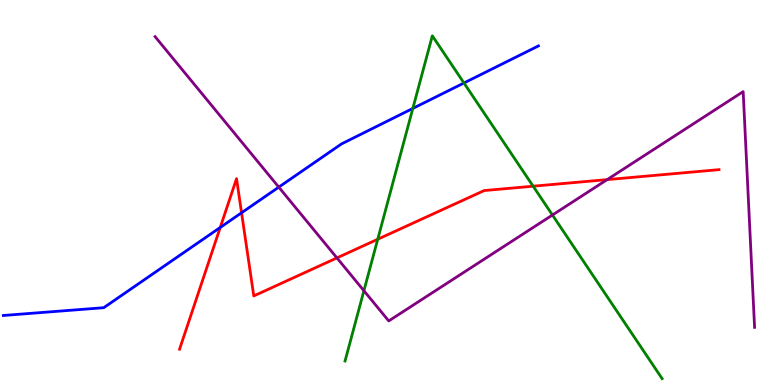[{'lines': ['blue', 'red'], 'intersections': [{'x': 2.84, 'y': 4.09}, {'x': 3.12, 'y': 4.47}]}, {'lines': ['green', 'red'], 'intersections': [{'x': 4.87, 'y': 3.79}, {'x': 6.88, 'y': 5.16}]}, {'lines': ['purple', 'red'], 'intersections': [{'x': 4.35, 'y': 3.3}, {'x': 7.83, 'y': 5.33}]}, {'lines': ['blue', 'green'], 'intersections': [{'x': 5.33, 'y': 7.18}, {'x': 5.99, 'y': 7.84}]}, {'lines': ['blue', 'purple'], 'intersections': [{'x': 3.6, 'y': 5.14}]}, {'lines': ['green', 'purple'], 'intersections': [{'x': 4.7, 'y': 2.45}, {'x': 7.13, 'y': 4.42}]}]